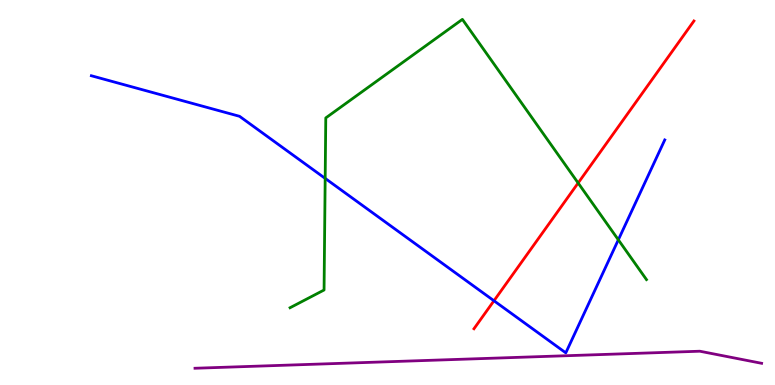[{'lines': ['blue', 'red'], 'intersections': [{'x': 6.37, 'y': 2.19}]}, {'lines': ['green', 'red'], 'intersections': [{'x': 7.46, 'y': 5.25}]}, {'lines': ['purple', 'red'], 'intersections': []}, {'lines': ['blue', 'green'], 'intersections': [{'x': 4.2, 'y': 5.37}, {'x': 7.98, 'y': 3.77}]}, {'lines': ['blue', 'purple'], 'intersections': []}, {'lines': ['green', 'purple'], 'intersections': []}]